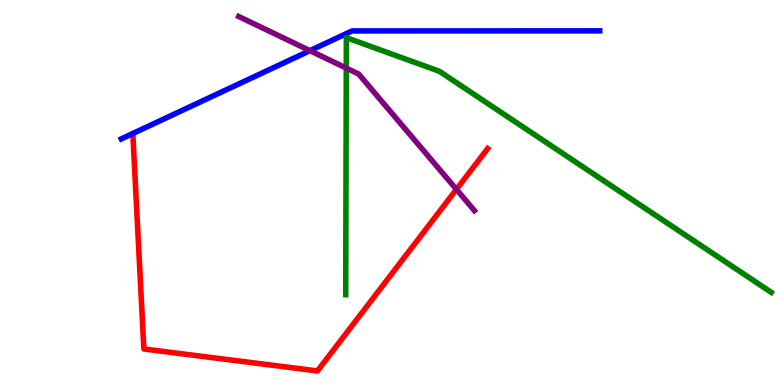[{'lines': ['blue', 'red'], 'intersections': []}, {'lines': ['green', 'red'], 'intersections': []}, {'lines': ['purple', 'red'], 'intersections': [{'x': 5.89, 'y': 5.08}]}, {'lines': ['blue', 'green'], 'intersections': []}, {'lines': ['blue', 'purple'], 'intersections': [{'x': 4.0, 'y': 8.68}]}, {'lines': ['green', 'purple'], 'intersections': [{'x': 4.47, 'y': 8.23}]}]